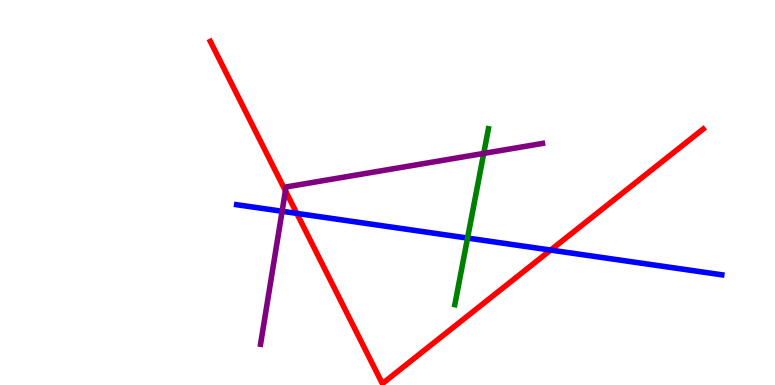[{'lines': ['blue', 'red'], 'intersections': [{'x': 3.83, 'y': 4.46}, {'x': 7.11, 'y': 3.5}]}, {'lines': ['green', 'red'], 'intersections': []}, {'lines': ['purple', 'red'], 'intersections': [{'x': 3.68, 'y': 5.04}]}, {'lines': ['blue', 'green'], 'intersections': [{'x': 6.03, 'y': 3.82}]}, {'lines': ['blue', 'purple'], 'intersections': [{'x': 3.64, 'y': 4.51}]}, {'lines': ['green', 'purple'], 'intersections': [{'x': 6.24, 'y': 6.02}]}]